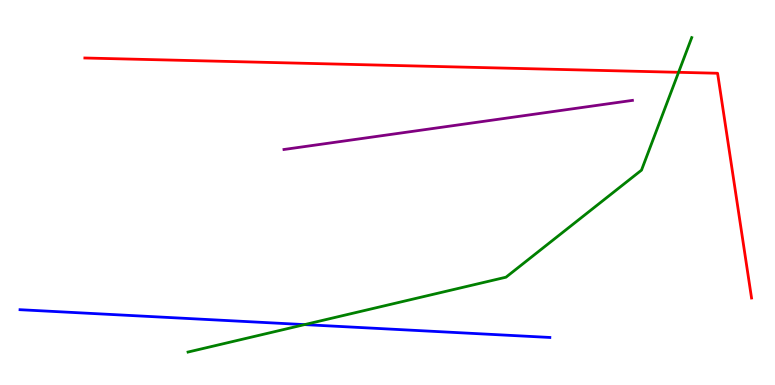[{'lines': ['blue', 'red'], 'intersections': []}, {'lines': ['green', 'red'], 'intersections': [{'x': 8.76, 'y': 8.12}]}, {'lines': ['purple', 'red'], 'intersections': []}, {'lines': ['blue', 'green'], 'intersections': [{'x': 3.93, 'y': 1.57}]}, {'lines': ['blue', 'purple'], 'intersections': []}, {'lines': ['green', 'purple'], 'intersections': []}]